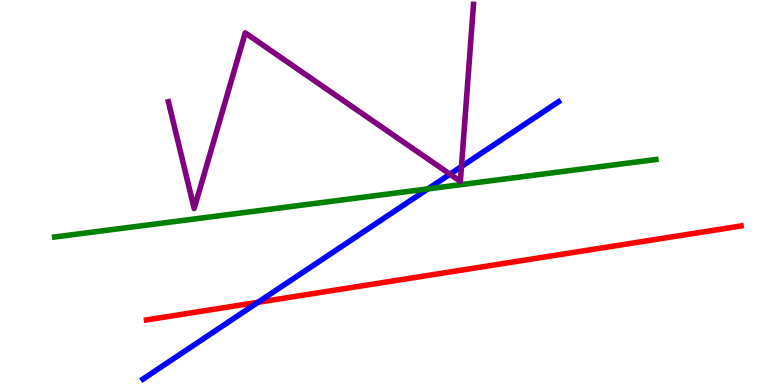[{'lines': ['blue', 'red'], 'intersections': [{'x': 3.33, 'y': 2.15}]}, {'lines': ['green', 'red'], 'intersections': []}, {'lines': ['purple', 'red'], 'intersections': []}, {'lines': ['blue', 'green'], 'intersections': [{'x': 5.52, 'y': 5.09}]}, {'lines': ['blue', 'purple'], 'intersections': [{'x': 5.81, 'y': 5.48}, {'x': 5.95, 'y': 5.68}]}, {'lines': ['green', 'purple'], 'intersections': []}]